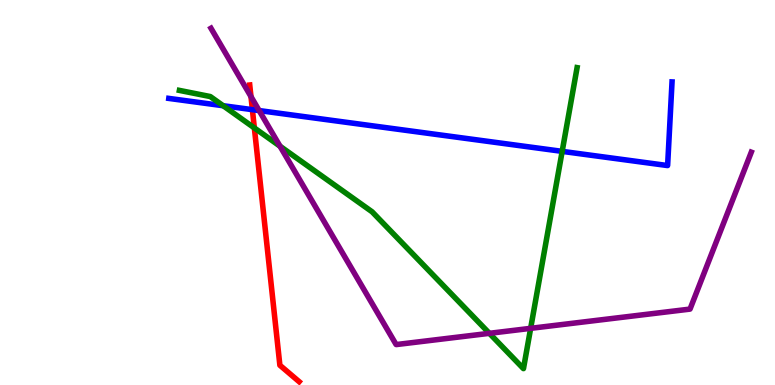[{'lines': ['blue', 'red'], 'intersections': [{'x': 3.26, 'y': 7.15}]}, {'lines': ['green', 'red'], 'intersections': [{'x': 3.28, 'y': 6.68}]}, {'lines': ['purple', 'red'], 'intersections': [{'x': 3.24, 'y': 7.49}]}, {'lines': ['blue', 'green'], 'intersections': [{'x': 2.88, 'y': 7.25}, {'x': 7.25, 'y': 6.07}]}, {'lines': ['blue', 'purple'], 'intersections': [{'x': 3.34, 'y': 7.13}]}, {'lines': ['green', 'purple'], 'intersections': [{'x': 3.61, 'y': 6.2}, {'x': 6.31, 'y': 1.34}, {'x': 6.85, 'y': 1.47}]}]